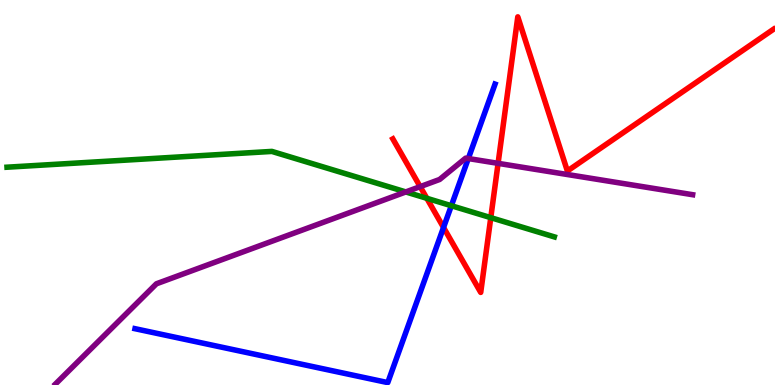[{'lines': ['blue', 'red'], 'intersections': [{'x': 5.72, 'y': 4.09}]}, {'lines': ['green', 'red'], 'intersections': [{'x': 5.51, 'y': 4.85}, {'x': 6.33, 'y': 4.35}]}, {'lines': ['purple', 'red'], 'intersections': [{'x': 5.42, 'y': 5.15}, {'x': 6.43, 'y': 5.76}]}, {'lines': ['blue', 'green'], 'intersections': [{'x': 5.82, 'y': 4.66}]}, {'lines': ['blue', 'purple'], 'intersections': [{'x': 6.04, 'y': 5.88}]}, {'lines': ['green', 'purple'], 'intersections': [{'x': 5.24, 'y': 5.01}]}]